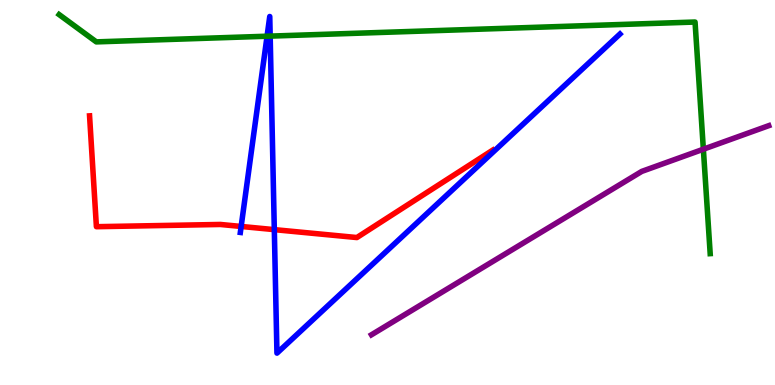[{'lines': ['blue', 'red'], 'intersections': [{'x': 3.11, 'y': 4.12}, {'x': 3.54, 'y': 4.04}]}, {'lines': ['green', 'red'], 'intersections': []}, {'lines': ['purple', 'red'], 'intersections': []}, {'lines': ['blue', 'green'], 'intersections': [{'x': 3.45, 'y': 9.06}, {'x': 3.49, 'y': 9.06}]}, {'lines': ['blue', 'purple'], 'intersections': []}, {'lines': ['green', 'purple'], 'intersections': [{'x': 9.08, 'y': 6.12}]}]